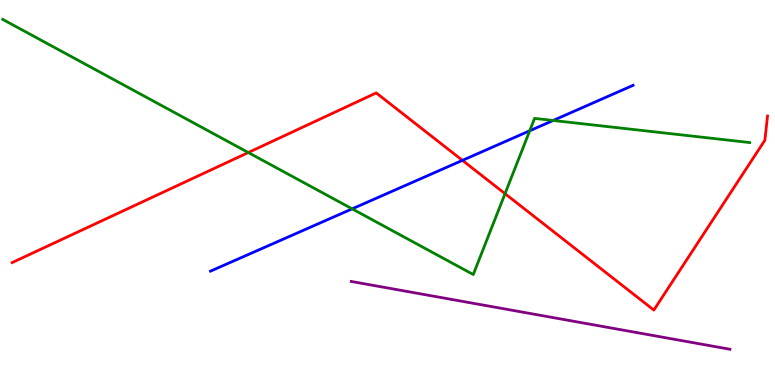[{'lines': ['blue', 'red'], 'intersections': [{'x': 5.97, 'y': 5.83}]}, {'lines': ['green', 'red'], 'intersections': [{'x': 3.2, 'y': 6.04}, {'x': 6.52, 'y': 4.97}]}, {'lines': ['purple', 'red'], 'intersections': []}, {'lines': ['blue', 'green'], 'intersections': [{'x': 4.54, 'y': 4.58}, {'x': 6.84, 'y': 6.6}, {'x': 7.14, 'y': 6.87}]}, {'lines': ['blue', 'purple'], 'intersections': []}, {'lines': ['green', 'purple'], 'intersections': []}]